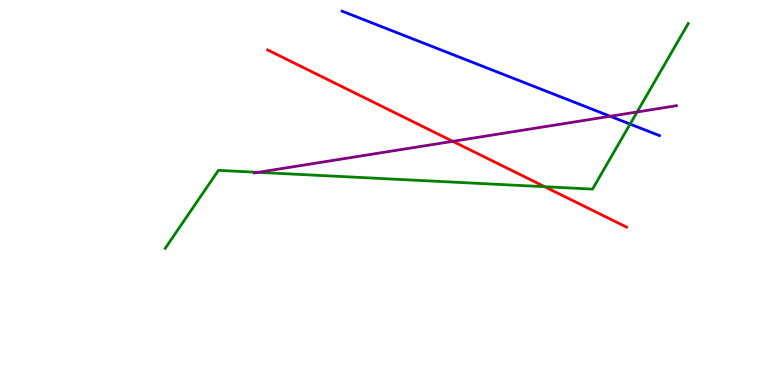[{'lines': ['blue', 'red'], 'intersections': []}, {'lines': ['green', 'red'], 'intersections': [{'x': 7.03, 'y': 5.15}]}, {'lines': ['purple', 'red'], 'intersections': [{'x': 5.84, 'y': 6.33}]}, {'lines': ['blue', 'green'], 'intersections': [{'x': 8.13, 'y': 6.78}]}, {'lines': ['blue', 'purple'], 'intersections': [{'x': 7.87, 'y': 6.98}]}, {'lines': ['green', 'purple'], 'intersections': [{'x': 3.33, 'y': 5.52}, {'x': 8.22, 'y': 7.09}]}]